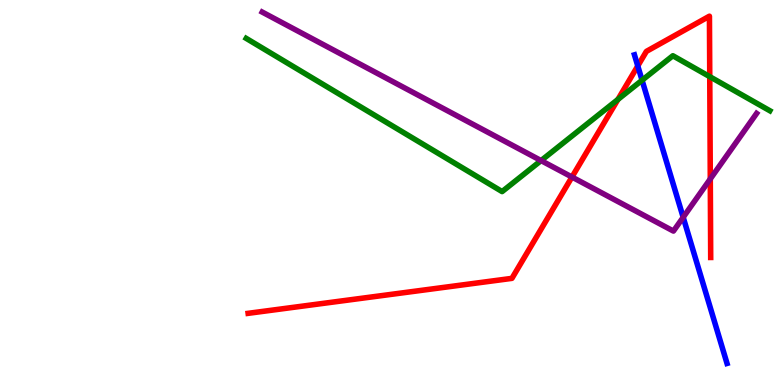[{'lines': ['blue', 'red'], 'intersections': [{'x': 8.23, 'y': 8.29}]}, {'lines': ['green', 'red'], 'intersections': [{'x': 7.97, 'y': 7.42}, {'x': 9.16, 'y': 8.01}]}, {'lines': ['purple', 'red'], 'intersections': [{'x': 7.38, 'y': 5.4}, {'x': 9.17, 'y': 5.35}]}, {'lines': ['blue', 'green'], 'intersections': [{'x': 8.28, 'y': 7.92}]}, {'lines': ['blue', 'purple'], 'intersections': [{'x': 8.82, 'y': 4.36}]}, {'lines': ['green', 'purple'], 'intersections': [{'x': 6.98, 'y': 5.83}]}]